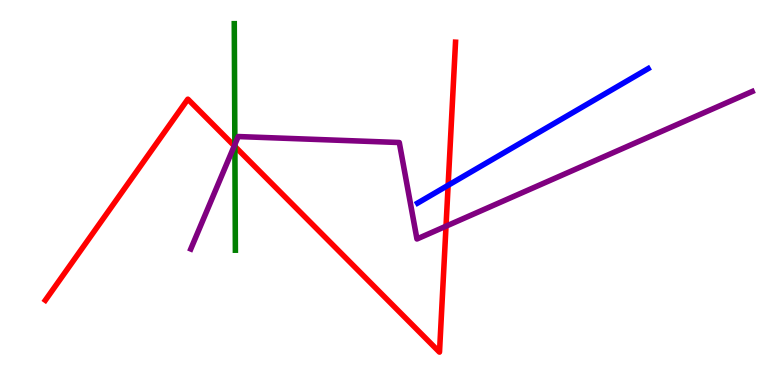[{'lines': ['blue', 'red'], 'intersections': [{'x': 5.78, 'y': 5.19}]}, {'lines': ['green', 'red'], 'intersections': [{'x': 3.03, 'y': 6.2}]}, {'lines': ['purple', 'red'], 'intersections': [{'x': 3.02, 'y': 6.21}, {'x': 5.76, 'y': 4.12}]}, {'lines': ['blue', 'green'], 'intersections': []}, {'lines': ['blue', 'purple'], 'intersections': []}, {'lines': ['green', 'purple'], 'intersections': [{'x': 3.03, 'y': 6.25}]}]